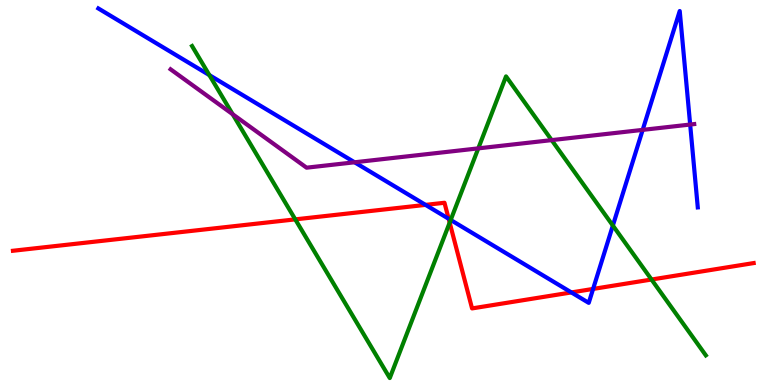[{'lines': ['blue', 'red'], 'intersections': [{'x': 5.49, 'y': 4.68}, {'x': 5.79, 'y': 4.32}, {'x': 7.37, 'y': 2.4}, {'x': 7.65, 'y': 2.5}]}, {'lines': ['green', 'red'], 'intersections': [{'x': 3.81, 'y': 4.3}, {'x': 5.8, 'y': 4.22}, {'x': 8.41, 'y': 2.74}]}, {'lines': ['purple', 'red'], 'intersections': []}, {'lines': ['blue', 'green'], 'intersections': [{'x': 2.7, 'y': 8.05}, {'x': 5.82, 'y': 4.29}, {'x': 7.91, 'y': 4.14}]}, {'lines': ['blue', 'purple'], 'intersections': [{'x': 4.58, 'y': 5.78}, {'x': 8.29, 'y': 6.63}, {'x': 8.91, 'y': 6.77}]}, {'lines': ['green', 'purple'], 'intersections': [{'x': 3.0, 'y': 7.03}, {'x': 6.17, 'y': 6.15}, {'x': 7.12, 'y': 6.36}]}]